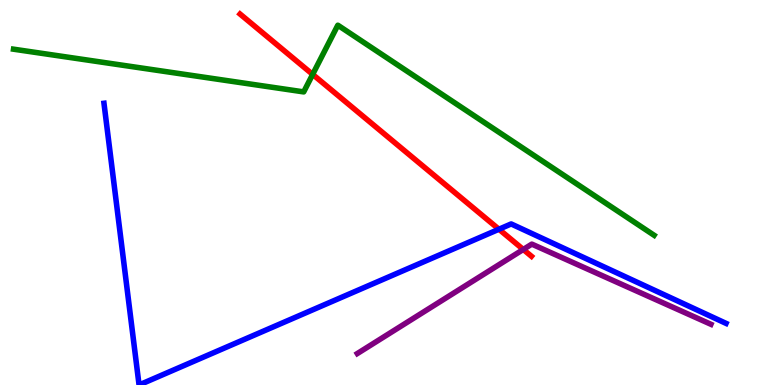[{'lines': ['blue', 'red'], 'intersections': [{'x': 6.44, 'y': 4.05}]}, {'lines': ['green', 'red'], 'intersections': [{'x': 4.03, 'y': 8.07}]}, {'lines': ['purple', 'red'], 'intersections': [{'x': 6.75, 'y': 3.52}]}, {'lines': ['blue', 'green'], 'intersections': []}, {'lines': ['blue', 'purple'], 'intersections': []}, {'lines': ['green', 'purple'], 'intersections': []}]